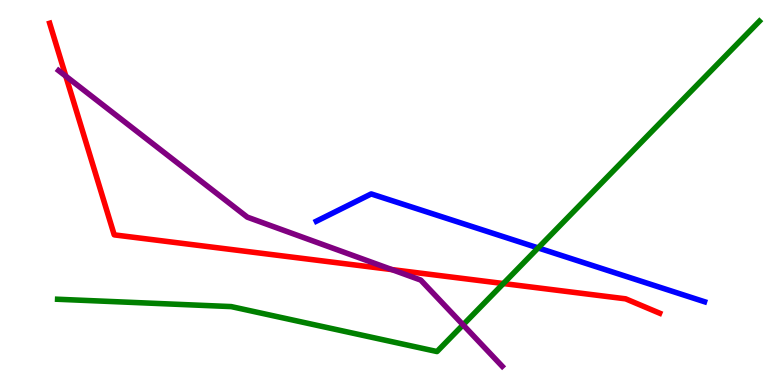[{'lines': ['blue', 'red'], 'intersections': []}, {'lines': ['green', 'red'], 'intersections': [{'x': 6.5, 'y': 2.64}]}, {'lines': ['purple', 'red'], 'intersections': [{'x': 0.849, 'y': 8.02}, {'x': 5.06, 'y': 3.0}]}, {'lines': ['blue', 'green'], 'intersections': [{'x': 6.94, 'y': 3.56}]}, {'lines': ['blue', 'purple'], 'intersections': []}, {'lines': ['green', 'purple'], 'intersections': [{'x': 5.97, 'y': 1.56}]}]